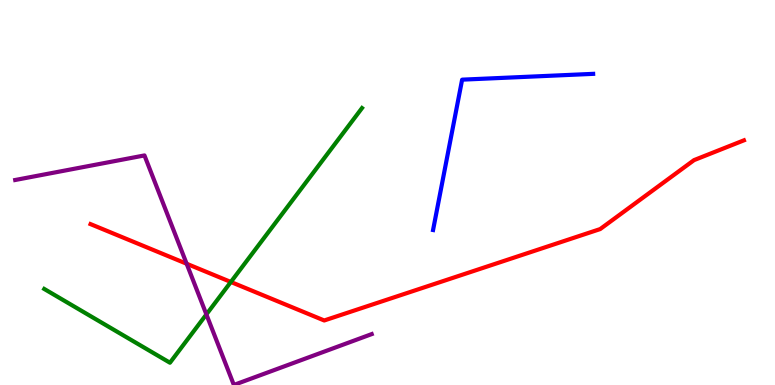[{'lines': ['blue', 'red'], 'intersections': []}, {'lines': ['green', 'red'], 'intersections': [{'x': 2.98, 'y': 2.68}]}, {'lines': ['purple', 'red'], 'intersections': [{'x': 2.41, 'y': 3.15}]}, {'lines': ['blue', 'green'], 'intersections': []}, {'lines': ['blue', 'purple'], 'intersections': []}, {'lines': ['green', 'purple'], 'intersections': [{'x': 2.66, 'y': 1.83}]}]